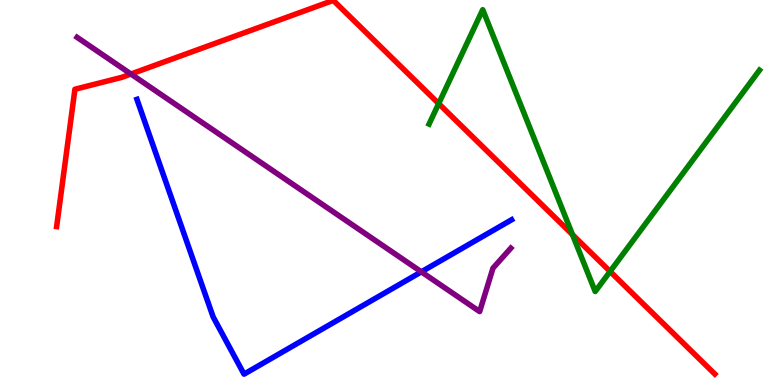[{'lines': ['blue', 'red'], 'intersections': []}, {'lines': ['green', 'red'], 'intersections': [{'x': 5.66, 'y': 7.31}, {'x': 7.39, 'y': 3.9}, {'x': 7.87, 'y': 2.95}]}, {'lines': ['purple', 'red'], 'intersections': [{'x': 1.69, 'y': 8.08}]}, {'lines': ['blue', 'green'], 'intersections': []}, {'lines': ['blue', 'purple'], 'intersections': [{'x': 5.44, 'y': 2.94}]}, {'lines': ['green', 'purple'], 'intersections': []}]